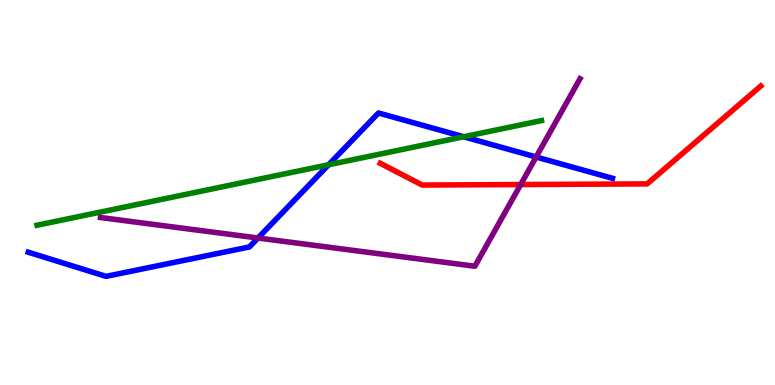[{'lines': ['blue', 'red'], 'intersections': []}, {'lines': ['green', 'red'], 'intersections': []}, {'lines': ['purple', 'red'], 'intersections': [{'x': 6.72, 'y': 5.21}]}, {'lines': ['blue', 'green'], 'intersections': [{'x': 4.24, 'y': 5.72}, {'x': 5.98, 'y': 6.45}]}, {'lines': ['blue', 'purple'], 'intersections': [{'x': 3.33, 'y': 3.82}, {'x': 6.92, 'y': 5.92}]}, {'lines': ['green', 'purple'], 'intersections': []}]